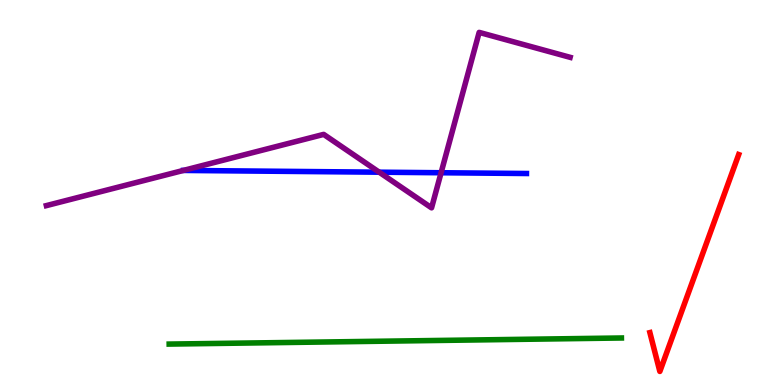[{'lines': ['blue', 'red'], 'intersections': []}, {'lines': ['green', 'red'], 'intersections': []}, {'lines': ['purple', 'red'], 'intersections': []}, {'lines': ['blue', 'green'], 'intersections': []}, {'lines': ['blue', 'purple'], 'intersections': [{'x': 4.89, 'y': 5.53}, {'x': 5.69, 'y': 5.51}]}, {'lines': ['green', 'purple'], 'intersections': []}]